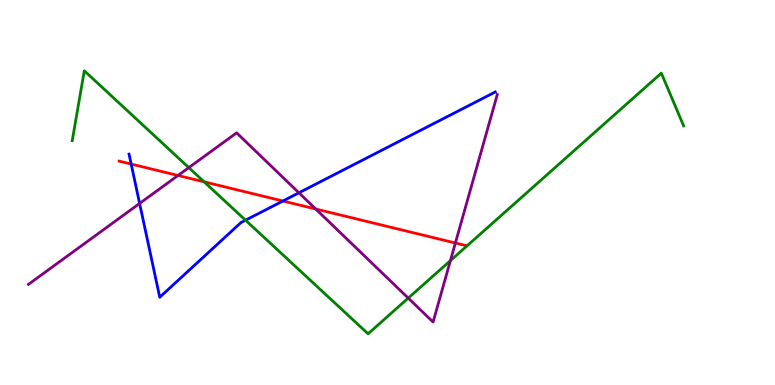[{'lines': ['blue', 'red'], 'intersections': [{'x': 1.69, 'y': 5.74}, {'x': 3.65, 'y': 4.78}]}, {'lines': ['green', 'red'], 'intersections': [{'x': 2.63, 'y': 5.28}]}, {'lines': ['purple', 'red'], 'intersections': [{'x': 2.3, 'y': 5.44}, {'x': 4.07, 'y': 4.57}, {'x': 5.88, 'y': 3.69}]}, {'lines': ['blue', 'green'], 'intersections': [{'x': 3.17, 'y': 4.28}]}, {'lines': ['blue', 'purple'], 'intersections': [{'x': 1.8, 'y': 4.72}, {'x': 3.86, 'y': 4.99}]}, {'lines': ['green', 'purple'], 'intersections': [{'x': 2.44, 'y': 5.65}, {'x': 5.27, 'y': 2.26}, {'x': 5.81, 'y': 3.23}]}]